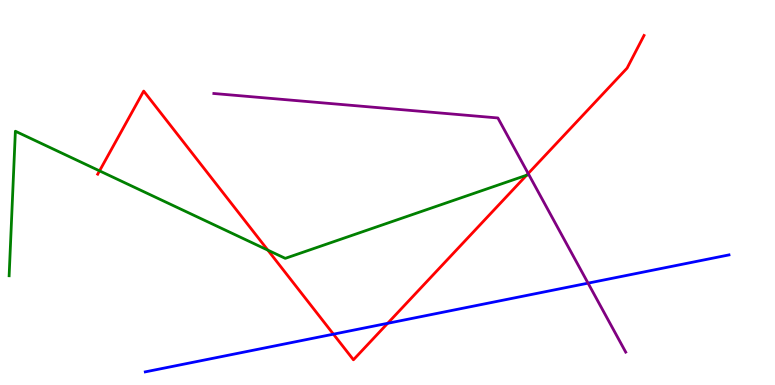[{'lines': ['blue', 'red'], 'intersections': [{'x': 4.3, 'y': 1.32}, {'x': 5.0, 'y': 1.6}]}, {'lines': ['green', 'red'], 'intersections': [{'x': 1.28, 'y': 5.56}, {'x': 3.46, 'y': 3.5}, {'x': 6.79, 'y': 5.45}]}, {'lines': ['purple', 'red'], 'intersections': [{'x': 6.82, 'y': 5.49}]}, {'lines': ['blue', 'green'], 'intersections': []}, {'lines': ['blue', 'purple'], 'intersections': [{'x': 7.59, 'y': 2.65}]}, {'lines': ['green', 'purple'], 'intersections': []}]